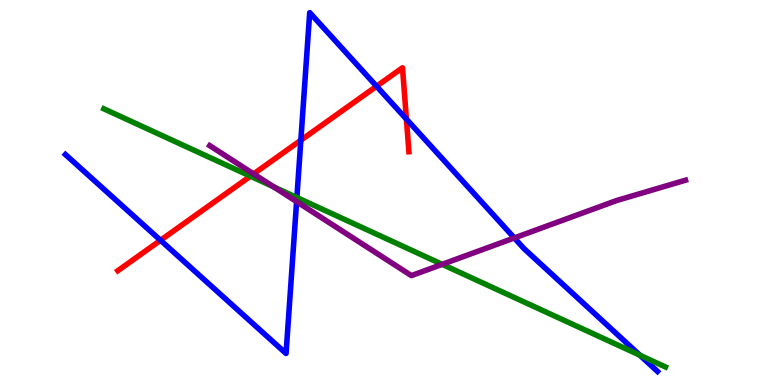[{'lines': ['blue', 'red'], 'intersections': [{'x': 2.07, 'y': 3.76}, {'x': 3.88, 'y': 6.36}, {'x': 4.86, 'y': 7.76}, {'x': 5.24, 'y': 6.91}]}, {'lines': ['green', 'red'], 'intersections': [{'x': 3.23, 'y': 5.42}]}, {'lines': ['purple', 'red'], 'intersections': [{'x': 3.27, 'y': 5.48}]}, {'lines': ['blue', 'green'], 'intersections': [{'x': 3.83, 'y': 4.87}, {'x': 8.26, 'y': 0.774}]}, {'lines': ['blue', 'purple'], 'intersections': [{'x': 3.83, 'y': 4.76}, {'x': 6.64, 'y': 3.82}]}, {'lines': ['green', 'purple'], 'intersections': [{'x': 3.53, 'y': 5.14}, {'x': 5.71, 'y': 3.13}]}]